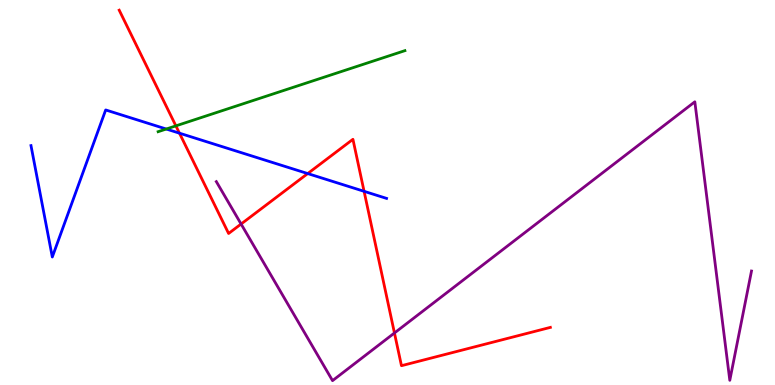[{'lines': ['blue', 'red'], 'intersections': [{'x': 2.32, 'y': 6.54}, {'x': 3.97, 'y': 5.49}, {'x': 4.7, 'y': 5.03}]}, {'lines': ['green', 'red'], 'intersections': [{'x': 2.27, 'y': 6.73}]}, {'lines': ['purple', 'red'], 'intersections': [{'x': 3.11, 'y': 4.18}, {'x': 5.09, 'y': 1.35}]}, {'lines': ['blue', 'green'], 'intersections': [{'x': 2.15, 'y': 6.65}]}, {'lines': ['blue', 'purple'], 'intersections': []}, {'lines': ['green', 'purple'], 'intersections': []}]